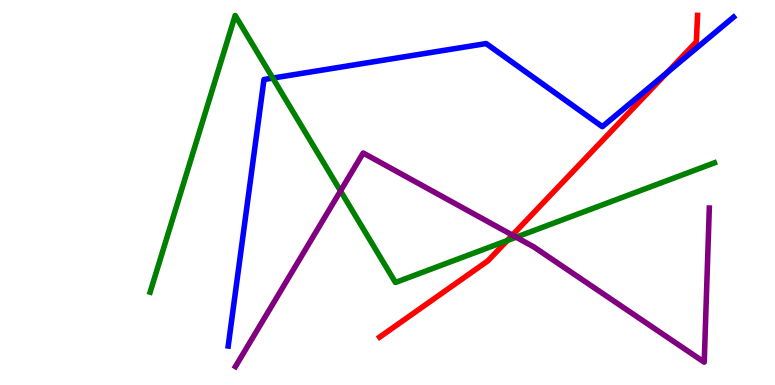[{'lines': ['blue', 'red'], 'intersections': [{'x': 8.61, 'y': 8.11}]}, {'lines': ['green', 'red'], 'intersections': [{'x': 6.54, 'y': 3.75}]}, {'lines': ['purple', 'red'], 'intersections': [{'x': 6.61, 'y': 3.89}]}, {'lines': ['blue', 'green'], 'intersections': [{'x': 3.52, 'y': 7.97}]}, {'lines': ['blue', 'purple'], 'intersections': []}, {'lines': ['green', 'purple'], 'intersections': [{'x': 4.39, 'y': 5.04}, {'x': 6.66, 'y': 3.84}]}]